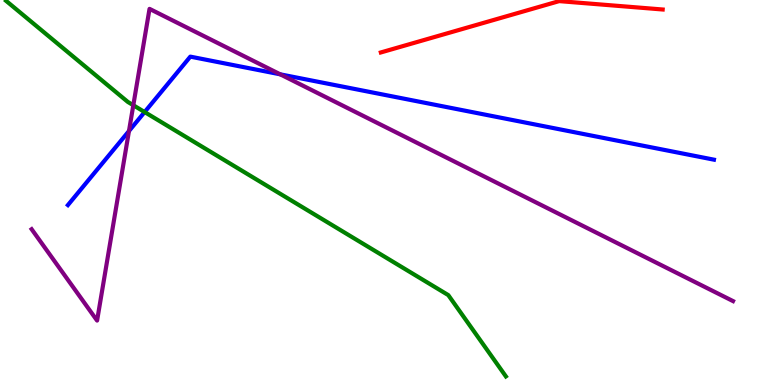[{'lines': ['blue', 'red'], 'intersections': []}, {'lines': ['green', 'red'], 'intersections': []}, {'lines': ['purple', 'red'], 'intersections': []}, {'lines': ['blue', 'green'], 'intersections': [{'x': 1.87, 'y': 7.09}]}, {'lines': ['blue', 'purple'], 'intersections': [{'x': 1.66, 'y': 6.6}, {'x': 3.62, 'y': 8.07}]}, {'lines': ['green', 'purple'], 'intersections': [{'x': 1.72, 'y': 7.27}]}]